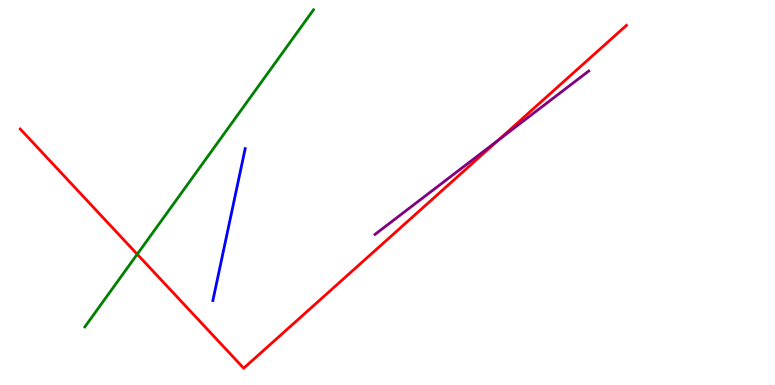[{'lines': ['blue', 'red'], 'intersections': []}, {'lines': ['green', 'red'], 'intersections': [{'x': 1.77, 'y': 3.4}]}, {'lines': ['purple', 'red'], 'intersections': [{'x': 6.43, 'y': 6.36}]}, {'lines': ['blue', 'green'], 'intersections': []}, {'lines': ['blue', 'purple'], 'intersections': []}, {'lines': ['green', 'purple'], 'intersections': []}]